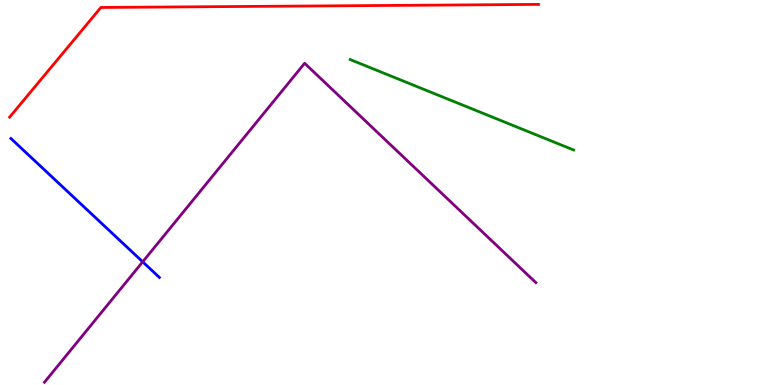[{'lines': ['blue', 'red'], 'intersections': []}, {'lines': ['green', 'red'], 'intersections': []}, {'lines': ['purple', 'red'], 'intersections': []}, {'lines': ['blue', 'green'], 'intersections': []}, {'lines': ['blue', 'purple'], 'intersections': [{'x': 1.84, 'y': 3.2}]}, {'lines': ['green', 'purple'], 'intersections': []}]